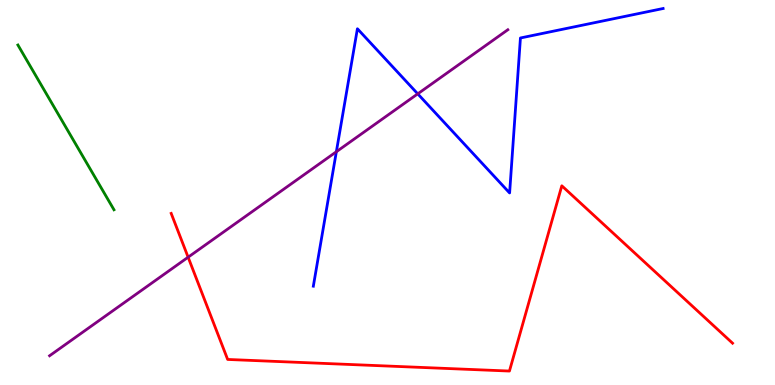[{'lines': ['blue', 'red'], 'intersections': []}, {'lines': ['green', 'red'], 'intersections': []}, {'lines': ['purple', 'red'], 'intersections': [{'x': 2.43, 'y': 3.32}]}, {'lines': ['blue', 'green'], 'intersections': []}, {'lines': ['blue', 'purple'], 'intersections': [{'x': 4.34, 'y': 6.06}, {'x': 5.39, 'y': 7.56}]}, {'lines': ['green', 'purple'], 'intersections': []}]